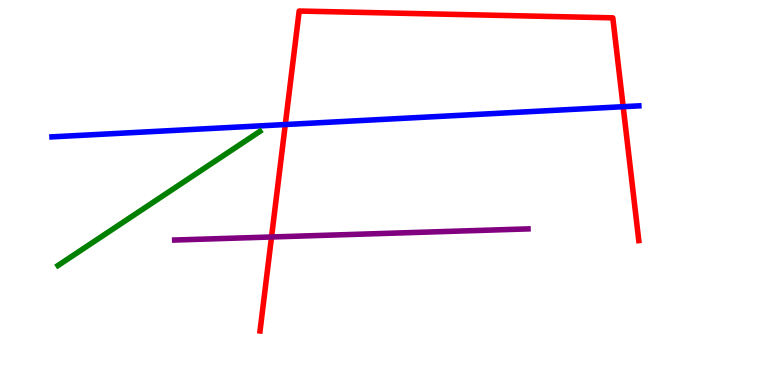[{'lines': ['blue', 'red'], 'intersections': [{'x': 3.68, 'y': 6.77}, {'x': 8.04, 'y': 7.23}]}, {'lines': ['green', 'red'], 'intersections': []}, {'lines': ['purple', 'red'], 'intersections': [{'x': 3.5, 'y': 3.84}]}, {'lines': ['blue', 'green'], 'intersections': []}, {'lines': ['blue', 'purple'], 'intersections': []}, {'lines': ['green', 'purple'], 'intersections': []}]